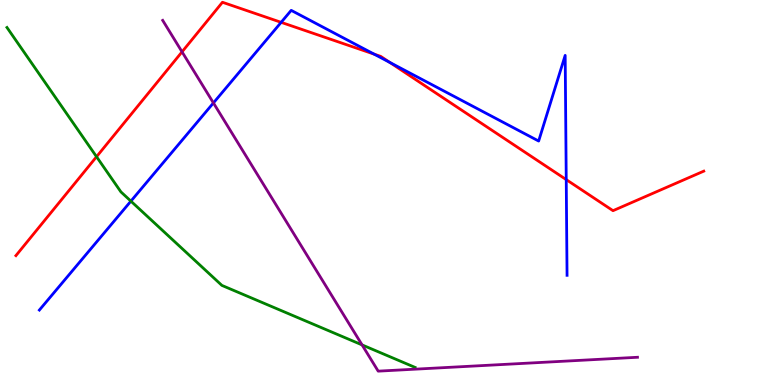[{'lines': ['blue', 'red'], 'intersections': [{'x': 3.63, 'y': 9.42}, {'x': 4.83, 'y': 8.59}, {'x': 5.03, 'y': 8.38}, {'x': 7.31, 'y': 5.33}]}, {'lines': ['green', 'red'], 'intersections': [{'x': 1.25, 'y': 5.93}]}, {'lines': ['purple', 'red'], 'intersections': [{'x': 2.35, 'y': 8.65}]}, {'lines': ['blue', 'green'], 'intersections': [{'x': 1.69, 'y': 4.78}]}, {'lines': ['blue', 'purple'], 'intersections': [{'x': 2.75, 'y': 7.33}]}, {'lines': ['green', 'purple'], 'intersections': [{'x': 4.67, 'y': 1.04}]}]